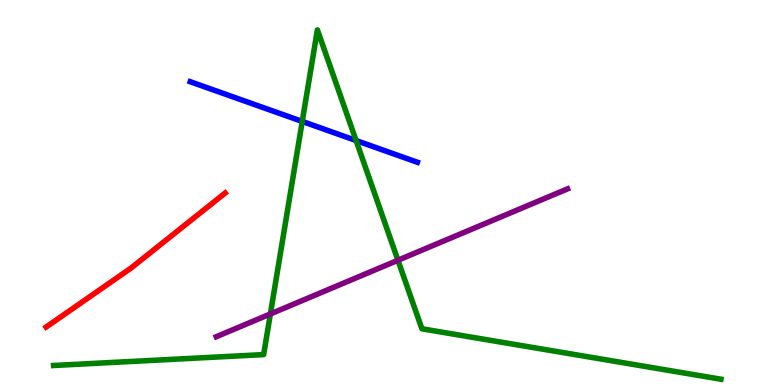[{'lines': ['blue', 'red'], 'intersections': []}, {'lines': ['green', 'red'], 'intersections': []}, {'lines': ['purple', 'red'], 'intersections': []}, {'lines': ['blue', 'green'], 'intersections': [{'x': 3.9, 'y': 6.85}, {'x': 4.59, 'y': 6.35}]}, {'lines': ['blue', 'purple'], 'intersections': []}, {'lines': ['green', 'purple'], 'intersections': [{'x': 3.49, 'y': 1.85}, {'x': 5.13, 'y': 3.24}]}]